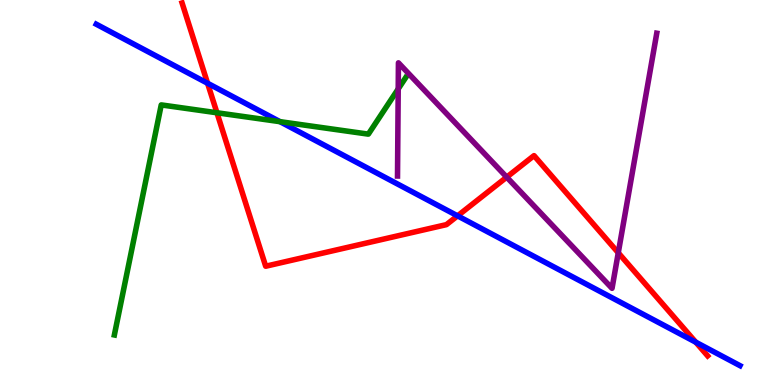[{'lines': ['blue', 'red'], 'intersections': [{'x': 2.68, 'y': 7.84}, {'x': 5.9, 'y': 4.39}, {'x': 8.98, 'y': 1.11}]}, {'lines': ['green', 'red'], 'intersections': [{'x': 2.8, 'y': 7.07}]}, {'lines': ['purple', 'red'], 'intersections': [{'x': 6.54, 'y': 5.4}, {'x': 7.98, 'y': 3.43}]}, {'lines': ['blue', 'green'], 'intersections': [{'x': 3.61, 'y': 6.84}]}, {'lines': ['blue', 'purple'], 'intersections': []}, {'lines': ['green', 'purple'], 'intersections': [{'x': 5.14, 'y': 7.69}]}]